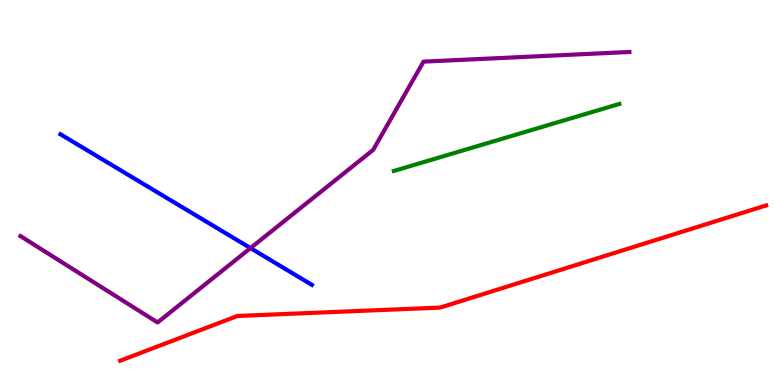[{'lines': ['blue', 'red'], 'intersections': []}, {'lines': ['green', 'red'], 'intersections': []}, {'lines': ['purple', 'red'], 'intersections': []}, {'lines': ['blue', 'green'], 'intersections': []}, {'lines': ['blue', 'purple'], 'intersections': [{'x': 3.23, 'y': 3.56}]}, {'lines': ['green', 'purple'], 'intersections': []}]